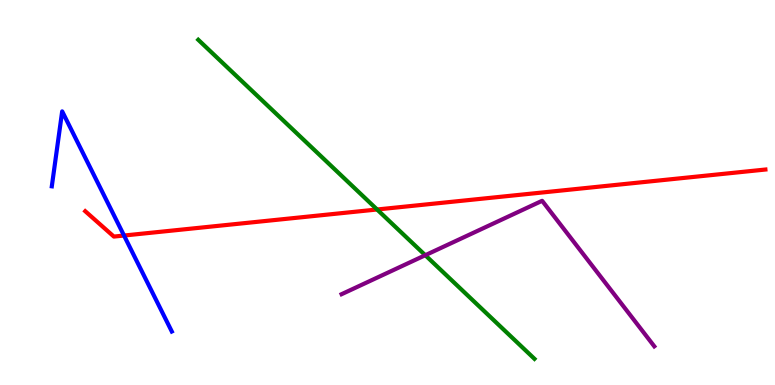[{'lines': ['blue', 'red'], 'intersections': [{'x': 1.6, 'y': 3.88}]}, {'lines': ['green', 'red'], 'intersections': [{'x': 4.87, 'y': 4.56}]}, {'lines': ['purple', 'red'], 'intersections': []}, {'lines': ['blue', 'green'], 'intersections': []}, {'lines': ['blue', 'purple'], 'intersections': []}, {'lines': ['green', 'purple'], 'intersections': [{'x': 5.49, 'y': 3.37}]}]